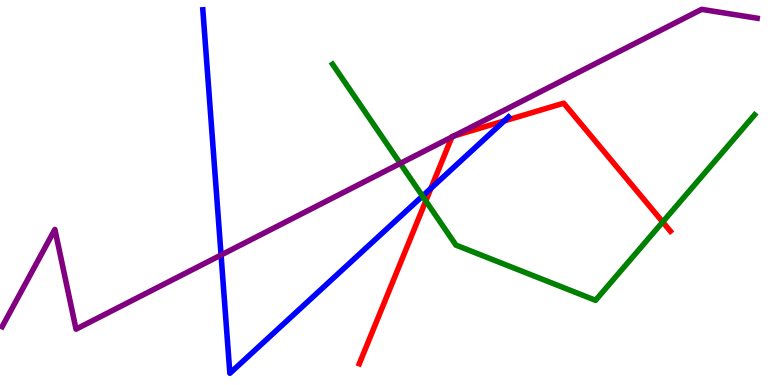[{'lines': ['blue', 'red'], 'intersections': [{'x': 5.56, 'y': 5.11}, {'x': 6.51, 'y': 6.86}]}, {'lines': ['green', 'red'], 'intersections': [{'x': 5.49, 'y': 4.78}, {'x': 8.55, 'y': 4.23}]}, {'lines': ['purple', 'red'], 'intersections': [{'x': 5.83, 'y': 6.44}, {'x': 5.86, 'y': 6.47}]}, {'lines': ['blue', 'green'], 'intersections': [{'x': 5.45, 'y': 4.91}]}, {'lines': ['blue', 'purple'], 'intersections': [{'x': 2.85, 'y': 3.38}]}, {'lines': ['green', 'purple'], 'intersections': [{'x': 5.16, 'y': 5.76}]}]